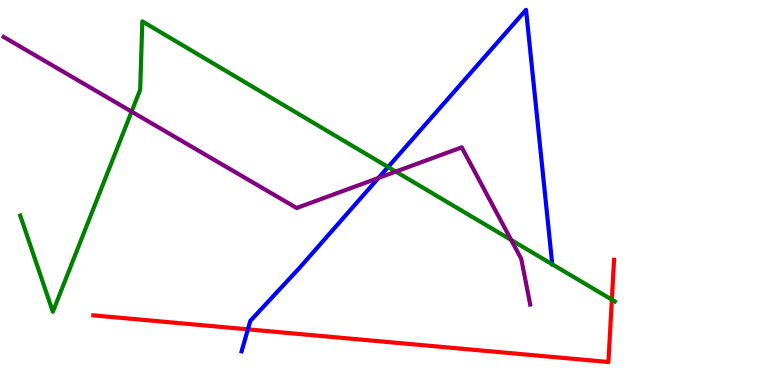[{'lines': ['blue', 'red'], 'intersections': [{'x': 3.2, 'y': 1.45}]}, {'lines': ['green', 'red'], 'intersections': [{'x': 7.89, 'y': 2.22}]}, {'lines': ['purple', 'red'], 'intersections': []}, {'lines': ['blue', 'green'], 'intersections': [{'x': 5.01, 'y': 5.66}]}, {'lines': ['blue', 'purple'], 'intersections': [{'x': 4.88, 'y': 5.38}]}, {'lines': ['green', 'purple'], 'intersections': [{'x': 1.7, 'y': 7.1}, {'x': 5.11, 'y': 5.54}, {'x': 6.6, 'y': 3.77}]}]